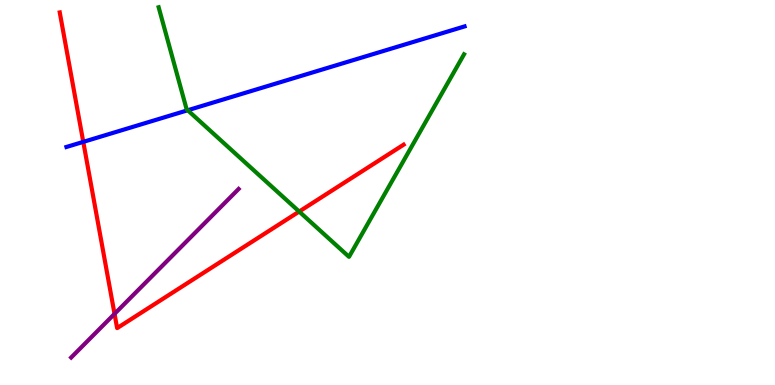[{'lines': ['blue', 'red'], 'intersections': [{'x': 1.07, 'y': 6.31}]}, {'lines': ['green', 'red'], 'intersections': [{'x': 3.86, 'y': 4.51}]}, {'lines': ['purple', 'red'], 'intersections': [{'x': 1.48, 'y': 1.85}]}, {'lines': ['blue', 'green'], 'intersections': [{'x': 2.42, 'y': 7.14}]}, {'lines': ['blue', 'purple'], 'intersections': []}, {'lines': ['green', 'purple'], 'intersections': []}]